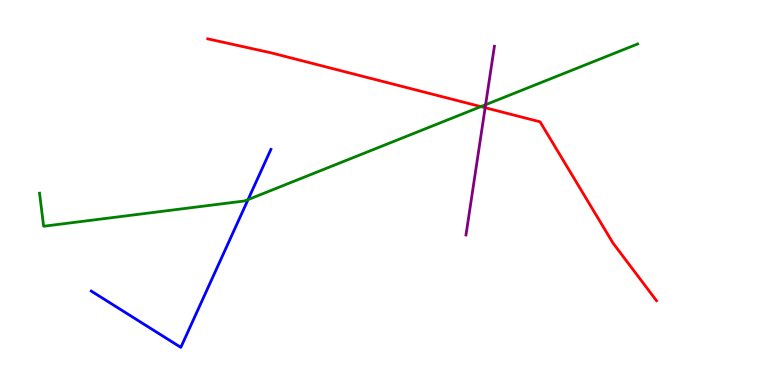[{'lines': ['blue', 'red'], 'intersections': []}, {'lines': ['green', 'red'], 'intersections': [{'x': 6.2, 'y': 7.23}]}, {'lines': ['purple', 'red'], 'intersections': [{'x': 6.26, 'y': 7.2}]}, {'lines': ['blue', 'green'], 'intersections': [{'x': 3.2, 'y': 4.82}]}, {'lines': ['blue', 'purple'], 'intersections': []}, {'lines': ['green', 'purple'], 'intersections': [{'x': 6.27, 'y': 7.28}]}]